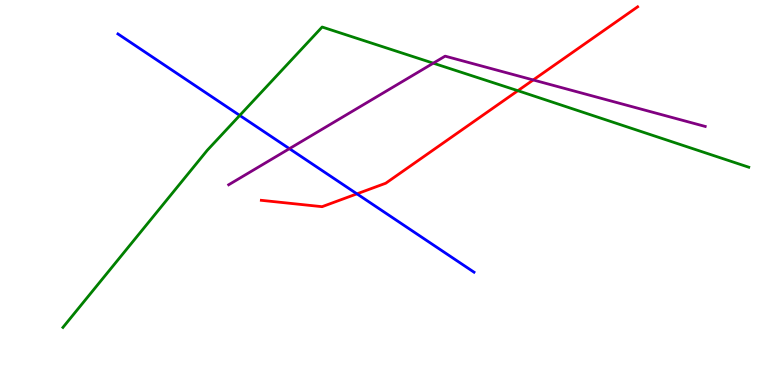[{'lines': ['blue', 'red'], 'intersections': [{'x': 4.61, 'y': 4.97}]}, {'lines': ['green', 'red'], 'intersections': [{'x': 6.68, 'y': 7.64}]}, {'lines': ['purple', 'red'], 'intersections': [{'x': 6.88, 'y': 7.92}]}, {'lines': ['blue', 'green'], 'intersections': [{'x': 3.09, 'y': 7.0}]}, {'lines': ['blue', 'purple'], 'intersections': [{'x': 3.73, 'y': 6.14}]}, {'lines': ['green', 'purple'], 'intersections': [{'x': 5.59, 'y': 8.36}]}]